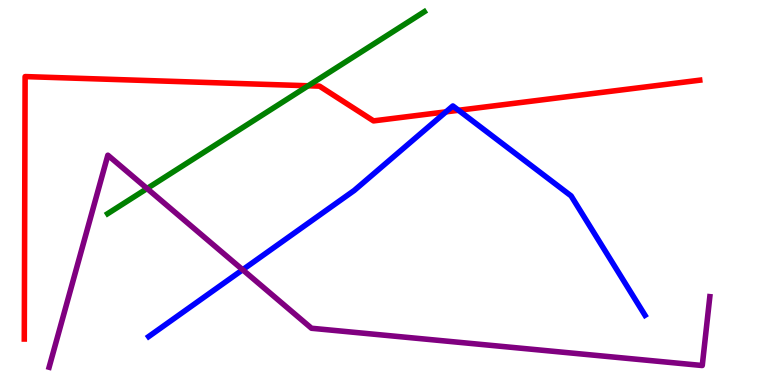[{'lines': ['blue', 'red'], 'intersections': [{'x': 5.75, 'y': 7.09}, {'x': 5.92, 'y': 7.14}]}, {'lines': ['green', 'red'], 'intersections': [{'x': 3.98, 'y': 7.77}]}, {'lines': ['purple', 'red'], 'intersections': []}, {'lines': ['blue', 'green'], 'intersections': []}, {'lines': ['blue', 'purple'], 'intersections': [{'x': 3.13, 'y': 2.99}]}, {'lines': ['green', 'purple'], 'intersections': [{'x': 1.9, 'y': 5.1}]}]